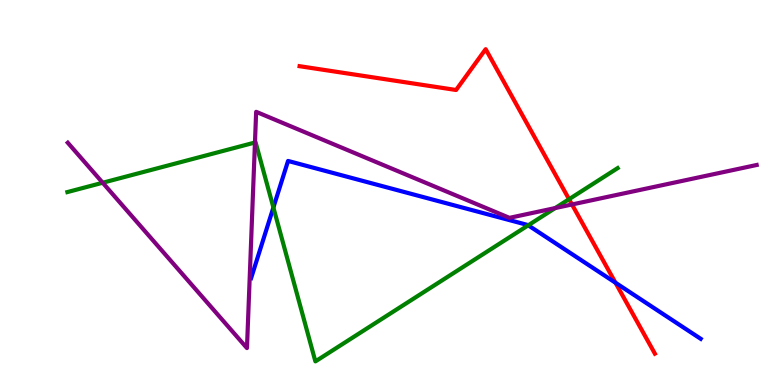[{'lines': ['blue', 'red'], 'intersections': [{'x': 7.94, 'y': 2.66}]}, {'lines': ['green', 'red'], 'intersections': [{'x': 7.34, 'y': 4.83}]}, {'lines': ['purple', 'red'], 'intersections': [{'x': 7.38, 'y': 4.69}]}, {'lines': ['blue', 'green'], 'intersections': [{'x': 3.53, 'y': 4.61}, {'x': 6.82, 'y': 4.15}]}, {'lines': ['blue', 'purple'], 'intersections': []}, {'lines': ['green', 'purple'], 'intersections': [{'x': 1.33, 'y': 5.25}, {'x': 3.29, 'y': 6.3}, {'x': 7.16, 'y': 4.6}]}]